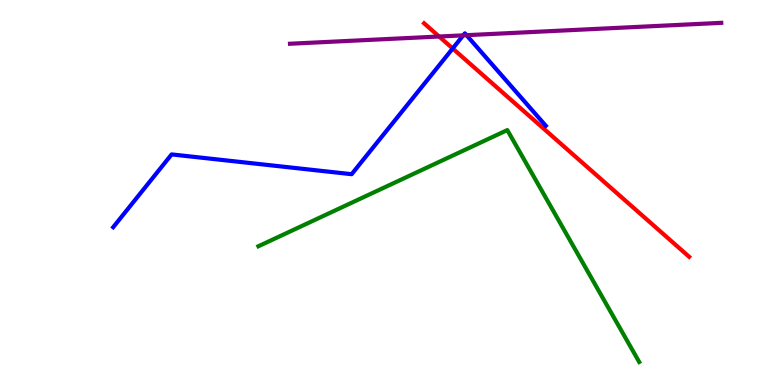[{'lines': ['blue', 'red'], 'intersections': [{'x': 5.84, 'y': 8.74}]}, {'lines': ['green', 'red'], 'intersections': []}, {'lines': ['purple', 'red'], 'intersections': [{'x': 5.67, 'y': 9.05}]}, {'lines': ['blue', 'green'], 'intersections': []}, {'lines': ['blue', 'purple'], 'intersections': [{'x': 5.98, 'y': 9.08}, {'x': 6.02, 'y': 9.09}]}, {'lines': ['green', 'purple'], 'intersections': []}]